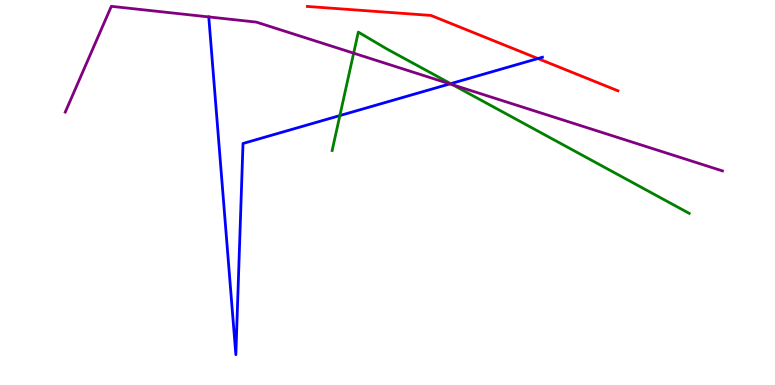[{'lines': ['blue', 'red'], 'intersections': [{'x': 6.94, 'y': 8.48}]}, {'lines': ['green', 'red'], 'intersections': []}, {'lines': ['purple', 'red'], 'intersections': []}, {'lines': ['blue', 'green'], 'intersections': [{'x': 4.39, 'y': 7.0}, {'x': 5.82, 'y': 7.83}]}, {'lines': ['blue', 'purple'], 'intersections': [{'x': 2.69, 'y': 9.56}, {'x': 5.8, 'y': 7.82}]}, {'lines': ['green', 'purple'], 'intersections': [{'x': 4.56, 'y': 8.62}, {'x': 5.84, 'y': 7.8}]}]